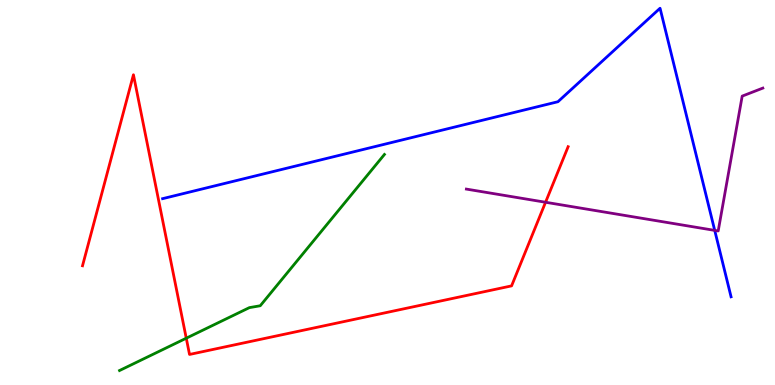[{'lines': ['blue', 'red'], 'intersections': []}, {'lines': ['green', 'red'], 'intersections': [{'x': 2.4, 'y': 1.22}]}, {'lines': ['purple', 'red'], 'intersections': [{'x': 7.04, 'y': 4.75}]}, {'lines': ['blue', 'green'], 'intersections': []}, {'lines': ['blue', 'purple'], 'intersections': [{'x': 9.22, 'y': 4.02}]}, {'lines': ['green', 'purple'], 'intersections': []}]